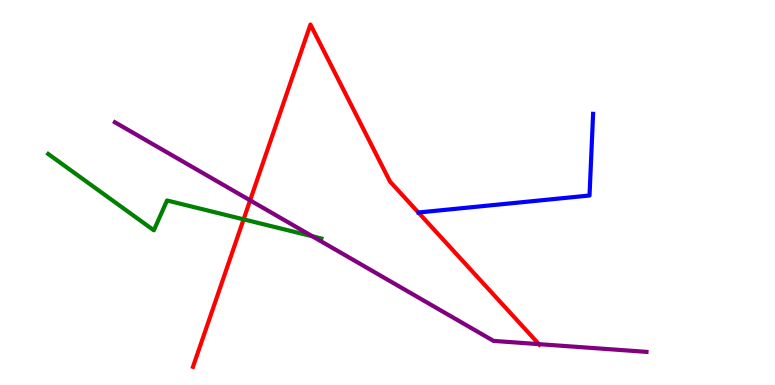[{'lines': ['blue', 'red'], 'intersections': []}, {'lines': ['green', 'red'], 'intersections': [{'x': 3.14, 'y': 4.3}]}, {'lines': ['purple', 'red'], 'intersections': [{'x': 3.23, 'y': 4.8}, {'x': 6.95, 'y': 1.06}]}, {'lines': ['blue', 'green'], 'intersections': []}, {'lines': ['blue', 'purple'], 'intersections': []}, {'lines': ['green', 'purple'], 'intersections': [{'x': 4.03, 'y': 3.86}]}]